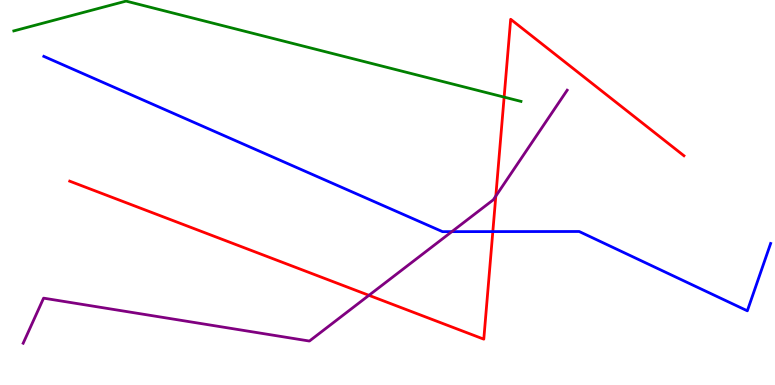[{'lines': ['blue', 'red'], 'intersections': [{'x': 6.36, 'y': 3.98}]}, {'lines': ['green', 'red'], 'intersections': [{'x': 6.5, 'y': 7.48}]}, {'lines': ['purple', 'red'], 'intersections': [{'x': 4.76, 'y': 2.33}, {'x': 6.4, 'y': 4.91}]}, {'lines': ['blue', 'green'], 'intersections': []}, {'lines': ['blue', 'purple'], 'intersections': [{'x': 5.83, 'y': 3.98}]}, {'lines': ['green', 'purple'], 'intersections': []}]